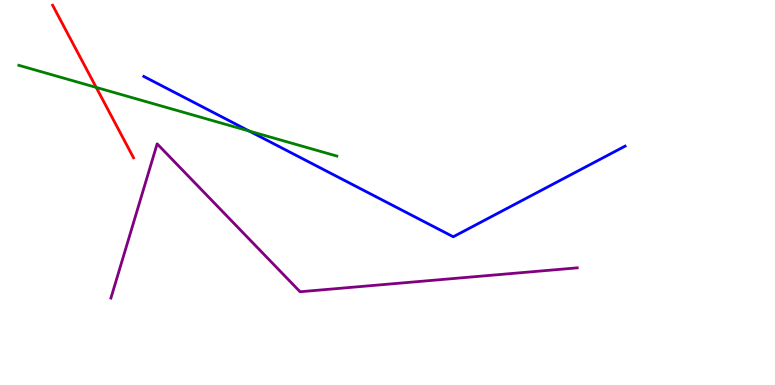[{'lines': ['blue', 'red'], 'intersections': []}, {'lines': ['green', 'red'], 'intersections': [{'x': 1.24, 'y': 7.73}]}, {'lines': ['purple', 'red'], 'intersections': []}, {'lines': ['blue', 'green'], 'intersections': [{'x': 3.22, 'y': 6.6}]}, {'lines': ['blue', 'purple'], 'intersections': []}, {'lines': ['green', 'purple'], 'intersections': []}]